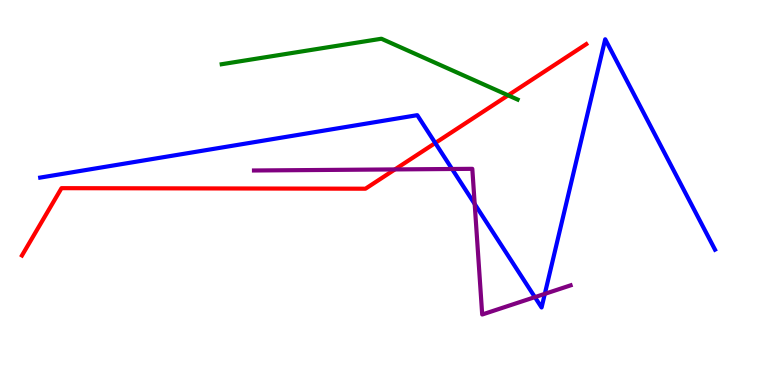[{'lines': ['blue', 'red'], 'intersections': [{'x': 5.62, 'y': 6.29}]}, {'lines': ['green', 'red'], 'intersections': [{'x': 6.56, 'y': 7.52}]}, {'lines': ['purple', 'red'], 'intersections': [{'x': 5.1, 'y': 5.6}]}, {'lines': ['blue', 'green'], 'intersections': []}, {'lines': ['blue', 'purple'], 'intersections': [{'x': 5.83, 'y': 5.61}, {'x': 6.13, 'y': 4.7}, {'x': 6.9, 'y': 2.28}, {'x': 7.03, 'y': 2.37}]}, {'lines': ['green', 'purple'], 'intersections': []}]